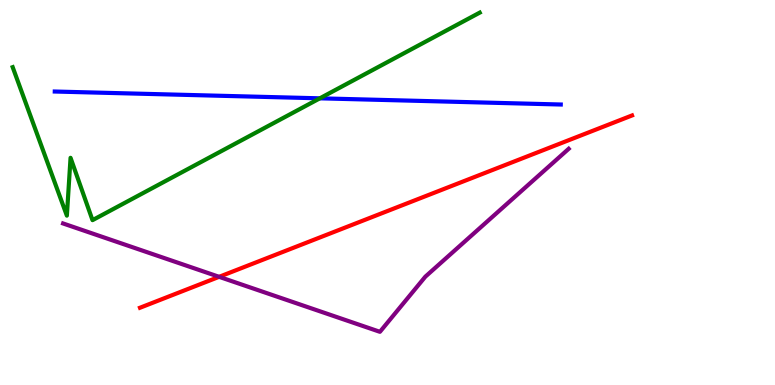[{'lines': ['blue', 'red'], 'intersections': []}, {'lines': ['green', 'red'], 'intersections': []}, {'lines': ['purple', 'red'], 'intersections': [{'x': 2.83, 'y': 2.81}]}, {'lines': ['blue', 'green'], 'intersections': [{'x': 4.13, 'y': 7.45}]}, {'lines': ['blue', 'purple'], 'intersections': []}, {'lines': ['green', 'purple'], 'intersections': []}]